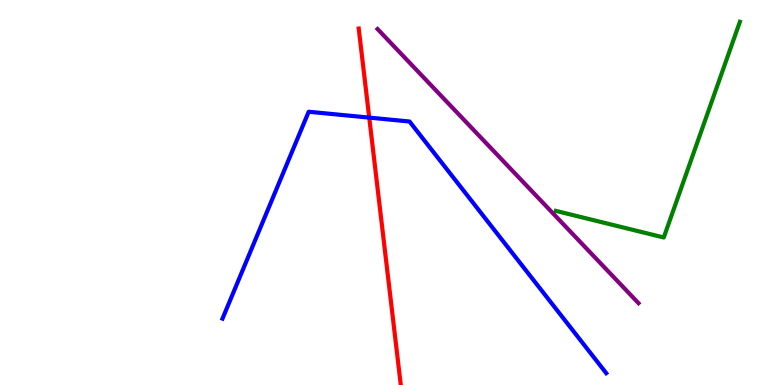[{'lines': ['blue', 'red'], 'intersections': [{'x': 4.76, 'y': 6.95}]}, {'lines': ['green', 'red'], 'intersections': []}, {'lines': ['purple', 'red'], 'intersections': []}, {'lines': ['blue', 'green'], 'intersections': []}, {'lines': ['blue', 'purple'], 'intersections': []}, {'lines': ['green', 'purple'], 'intersections': []}]